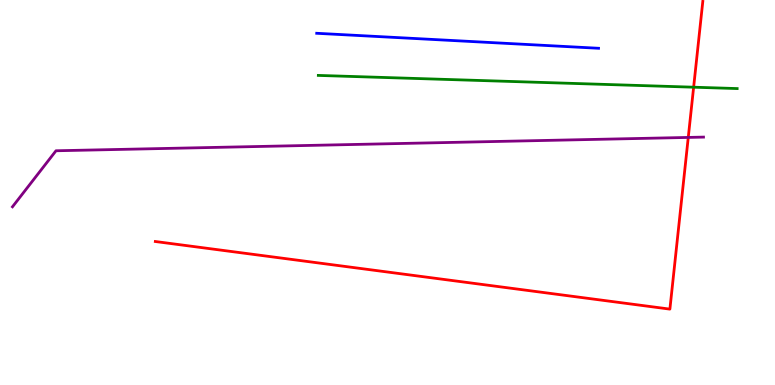[{'lines': ['blue', 'red'], 'intersections': []}, {'lines': ['green', 'red'], 'intersections': [{'x': 8.95, 'y': 7.74}]}, {'lines': ['purple', 'red'], 'intersections': [{'x': 8.88, 'y': 6.43}]}, {'lines': ['blue', 'green'], 'intersections': []}, {'lines': ['blue', 'purple'], 'intersections': []}, {'lines': ['green', 'purple'], 'intersections': []}]